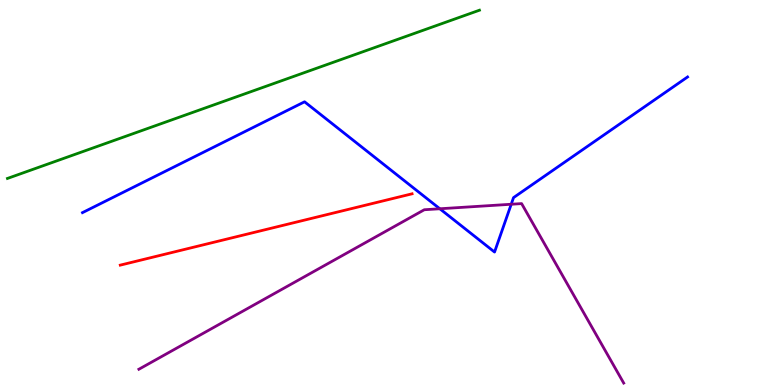[{'lines': ['blue', 'red'], 'intersections': []}, {'lines': ['green', 'red'], 'intersections': []}, {'lines': ['purple', 'red'], 'intersections': []}, {'lines': ['blue', 'green'], 'intersections': []}, {'lines': ['blue', 'purple'], 'intersections': [{'x': 5.68, 'y': 4.58}, {'x': 6.6, 'y': 4.69}]}, {'lines': ['green', 'purple'], 'intersections': []}]